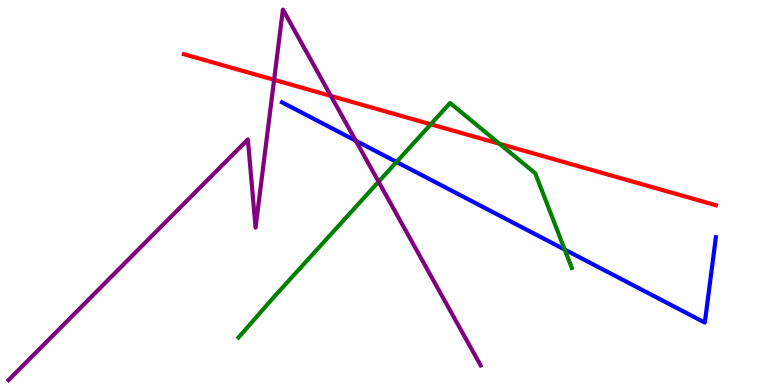[{'lines': ['blue', 'red'], 'intersections': []}, {'lines': ['green', 'red'], 'intersections': [{'x': 5.56, 'y': 6.77}, {'x': 6.45, 'y': 6.27}]}, {'lines': ['purple', 'red'], 'intersections': [{'x': 3.54, 'y': 7.93}, {'x': 4.27, 'y': 7.51}]}, {'lines': ['blue', 'green'], 'intersections': [{'x': 5.12, 'y': 5.79}, {'x': 7.29, 'y': 3.52}]}, {'lines': ['blue', 'purple'], 'intersections': [{'x': 4.59, 'y': 6.34}]}, {'lines': ['green', 'purple'], 'intersections': [{'x': 4.89, 'y': 5.28}]}]